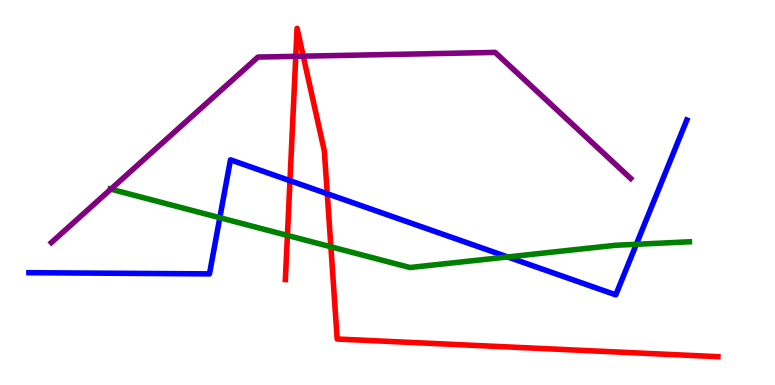[{'lines': ['blue', 'red'], 'intersections': [{'x': 3.74, 'y': 5.31}, {'x': 4.22, 'y': 4.97}]}, {'lines': ['green', 'red'], 'intersections': [{'x': 3.71, 'y': 3.89}, {'x': 4.27, 'y': 3.59}]}, {'lines': ['purple', 'red'], 'intersections': [{'x': 3.82, 'y': 8.54}, {'x': 3.91, 'y': 8.54}]}, {'lines': ['blue', 'green'], 'intersections': [{'x': 2.84, 'y': 4.35}, {'x': 6.55, 'y': 3.33}, {'x': 8.21, 'y': 3.65}]}, {'lines': ['blue', 'purple'], 'intersections': []}, {'lines': ['green', 'purple'], 'intersections': [{'x': 1.43, 'y': 5.09}]}]